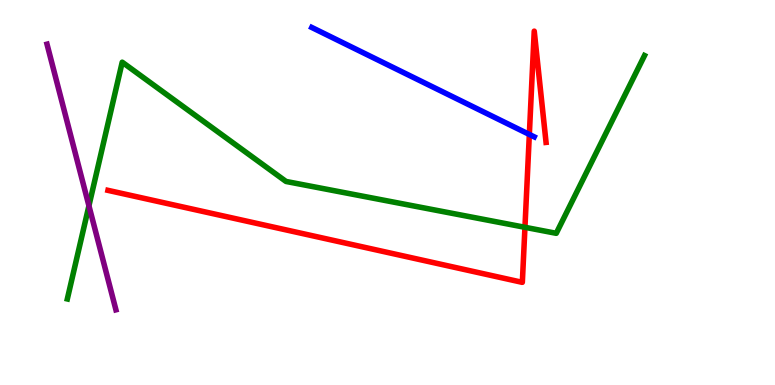[{'lines': ['blue', 'red'], 'intersections': [{'x': 6.83, 'y': 6.51}]}, {'lines': ['green', 'red'], 'intersections': [{'x': 6.77, 'y': 4.1}]}, {'lines': ['purple', 'red'], 'intersections': []}, {'lines': ['blue', 'green'], 'intersections': []}, {'lines': ['blue', 'purple'], 'intersections': []}, {'lines': ['green', 'purple'], 'intersections': [{'x': 1.15, 'y': 4.65}]}]